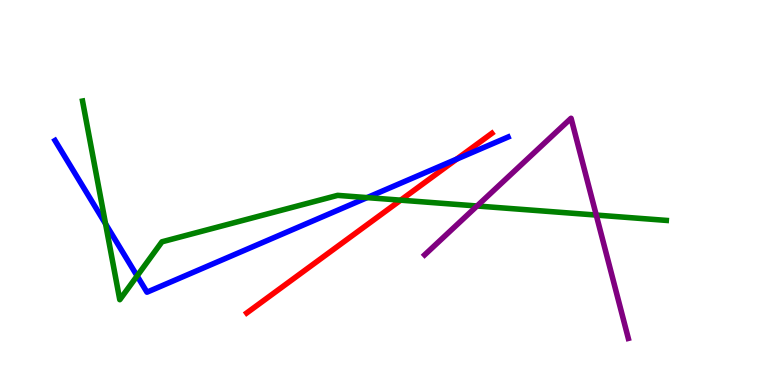[{'lines': ['blue', 'red'], 'intersections': [{'x': 5.89, 'y': 5.87}]}, {'lines': ['green', 'red'], 'intersections': [{'x': 5.17, 'y': 4.8}]}, {'lines': ['purple', 'red'], 'intersections': []}, {'lines': ['blue', 'green'], 'intersections': [{'x': 1.36, 'y': 4.19}, {'x': 1.77, 'y': 2.83}, {'x': 4.74, 'y': 4.87}]}, {'lines': ['blue', 'purple'], 'intersections': []}, {'lines': ['green', 'purple'], 'intersections': [{'x': 6.16, 'y': 4.65}, {'x': 7.69, 'y': 4.41}]}]